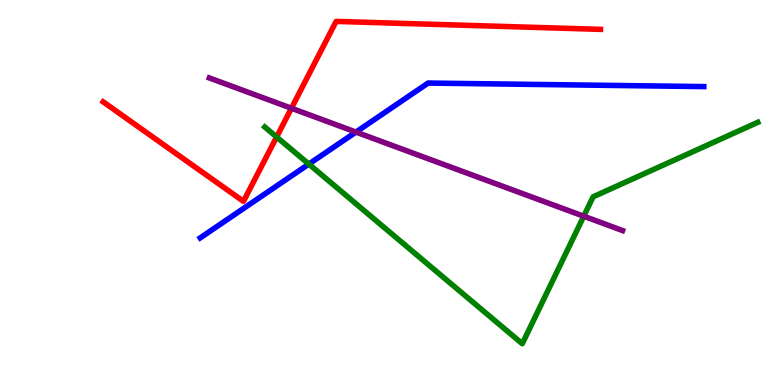[{'lines': ['blue', 'red'], 'intersections': []}, {'lines': ['green', 'red'], 'intersections': [{'x': 3.57, 'y': 6.44}]}, {'lines': ['purple', 'red'], 'intersections': [{'x': 3.76, 'y': 7.19}]}, {'lines': ['blue', 'green'], 'intersections': [{'x': 3.99, 'y': 5.74}]}, {'lines': ['blue', 'purple'], 'intersections': [{'x': 4.59, 'y': 6.57}]}, {'lines': ['green', 'purple'], 'intersections': [{'x': 7.53, 'y': 4.38}]}]